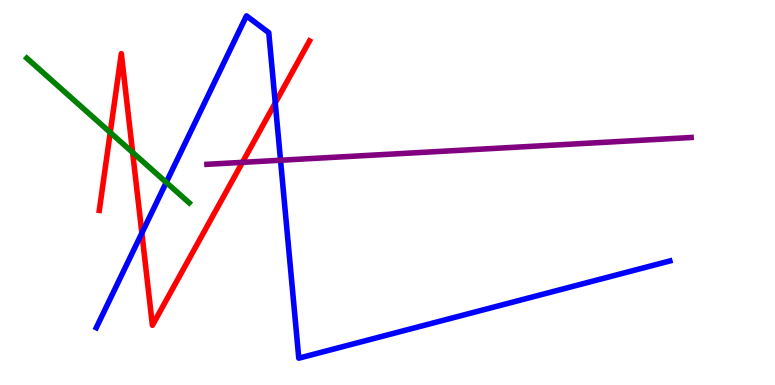[{'lines': ['blue', 'red'], 'intersections': [{'x': 1.83, 'y': 3.95}, {'x': 3.55, 'y': 7.33}]}, {'lines': ['green', 'red'], 'intersections': [{'x': 1.42, 'y': 6.56}, {'x': 1.71, 'y': 6.04}]}, {'lines': ['purple', 'red'], 'intersections': [{'x': 3.13, 'y': 5.78}]}, {'lines': ['blue', 'green'], 'intersections': [{'x': 2.15, 'y': 5.26}]}, {'lines': ['blue', 'purple'], 'intersections': [{'x': 3.62, 'y': 5.84}]}, {'lines': ['green', 'purple'], 'intersections': []}]